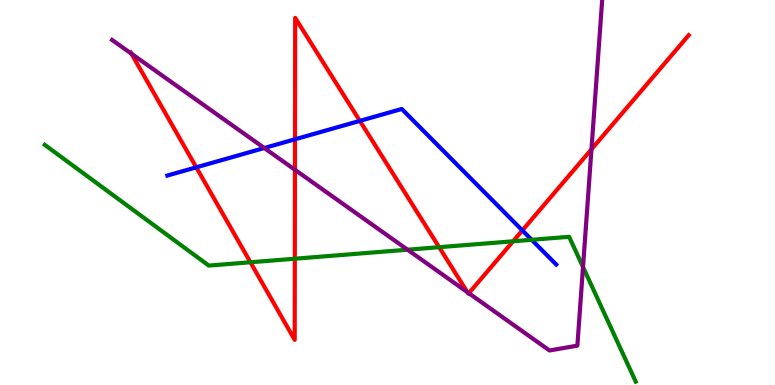[{'lines': ['blue', 'red'], 'intersections': [{'x': 2.53, 'y': 5.65}, {'x': 3.81, 'y': 6.38}, {'x': 4.64, 'y': 6.86}, {'x': 6.74, 'y': 4.02}]}, {'lines': ['green', 'red'], 'intersections': [{'x': 3.23, 'y': 3.19}, {'x': 3.8, 'y': 3.28}, {'x': 5.67, 'y': 3.58}, {'x': 6.62, 'y': 3.73}]}, {'lines': ['purple', 'red'], 'intersections': [{'x': 1.7, 'y': 8.61}, {'x': 3.81, 'y': 5.59}, {'x': 6.03, 'y': 2.41}, {'x': 6.05, 'y': 2.38}, {'x': 7.63, 'y': 6.12}]}, {'lines': ['blue', 'green'], 'intersections': [{'x': 6.86, 'y': 3.77}]}, {'lines': ['blue', 'purple'], 'intersections': [{'x': 3.41, 'y': 6.16}]}, {'lines': ['green', 'purple'], 'intersections': [{'x': 5.26, 'y': 3.51}, {'x': 7.52, 'y': 3.06}]}]